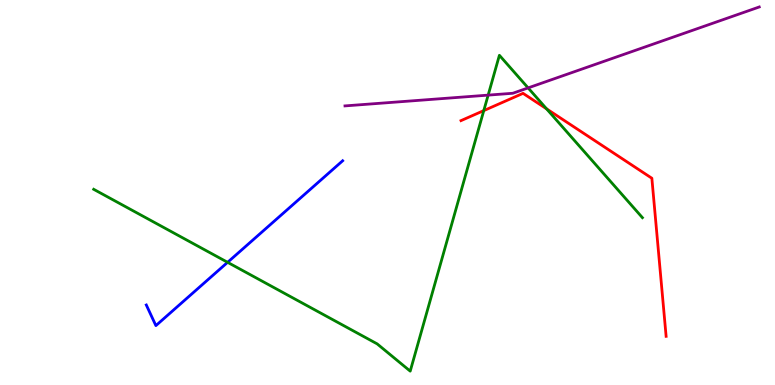[{'lines': ['blue', 'red'], 'intersections': []}, {'lines': ['green', 'red'], 'intersections': [{'x': 6.24, 'y': 7.13}, {'x': 7.05, 'y': 7.17}]}, {'lines': ['purple', 'red'], 'intersections': []}, {'lines': ['blue', 'green'], 'intersections': [{'x': 2.94, 'y': 3.19}]}, {'lines': ['blue', 'purple'], 'intersections': []}, {'lines': ['green', 'purple'], 'intersections': [{'x': 6.3, 'y': 7.53}, {'x': 6.81, 'y': 7.72}]}]